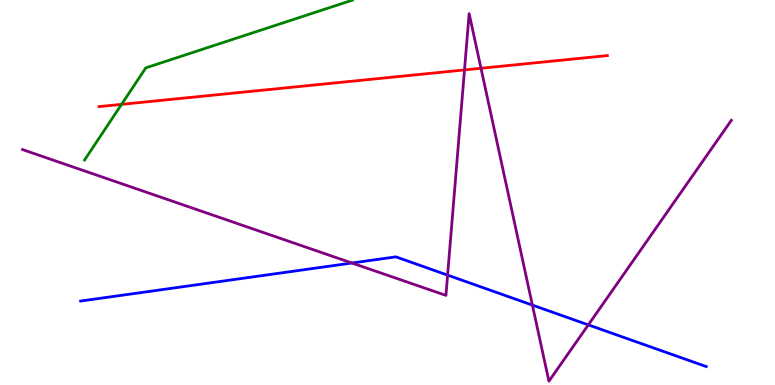[{'lines': ['blue', 'red'], 'intersections': []}, {'lines': ['green', 'red'], 'intersections': [{'x': 1.57, 'y': 7.29}]}, {'lines': ['purple', 'red'], 'intersections': [{'x': 5.99, 'y': 8.18}, {'x': 6.21, 'y': 8.23}]}, {'lines': ['blue', 'green'], 'intersections': []}, {'lines': ['blue', 'purple'], 'intersections': [{'x': 4.54, 'y': 3.17}, {'x': 5.78, 'y': 2.85}, {'x': 6.87, 'y': 2.08}, {'x': 7.59, 'y': 1.56}]}, {'lines': ['green', 'purple'], 'intersections': []}]